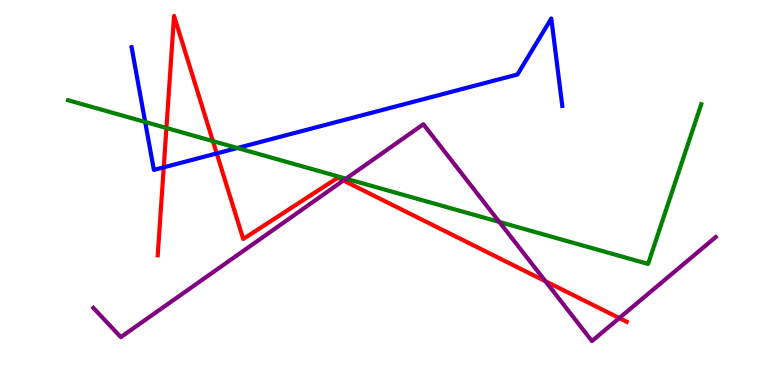[{'lines': ['blue', 'red'], 'intersections': [{'x': 2.11, 'y': 5.65}, {'x': 2.8, 'y': 6.01}]}, {'lines': ['green', 'red'], 'intersections': [{'x': 2.15, 'y': 6.68}, {'x': 2.75, 'y': 6.34}]}, {'lines': ['purple', 'red'], 'intersections': [{'x': 4.43, 'y': 5.31}, {'x': 7.04, 'y': 2.7}, {'x': 7.99, 'y': 1.74}]}, {'lines': ['blue', 'green'], 'intersections': [{'x': 1.87, 'y': 6.83}, {'x': 3.06, 'y': 6.16}]}, {'lines': ['blue', 'purple'], 'intersections': []}, {'lines': ['green', 'purple'], 'intersections': [{'x': 4.46, 'y': 5.36}, {'x': 6.44, 'y': 4.23}]}]